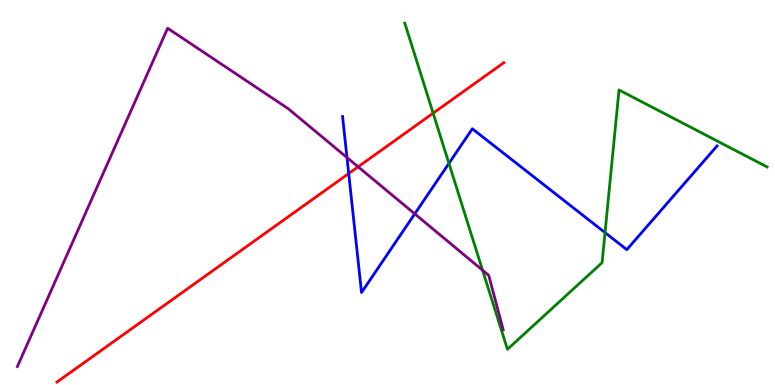[{'lines': ['blue', 'red'], 'intersections': [{'x': 4.5, 'y': 5.49}]}, {'lines': ['green', 'red'], 'intersections': [{'x': 5.59, 'y': 7.06}]}, {'lines': ['purple', 'red'], 'intersections': [{'x': 4.62, 'y': 5.67}]}, {'lines': ['blue', 'green'], 'intersections': [{'x': 5.79, 'y': 5.76}, {'x': 7.81, 'y': 3.96}]}, {'lines': ['blue', 'purple'], 'intersections': [{'x': 4.48, 'y': 5.91}, {'x': 5.35, 'y': 4.45}]}, {'lines': ['green', 'purple'], 'intersections': [{'x': 6.23, 'y': 2.98}]}]